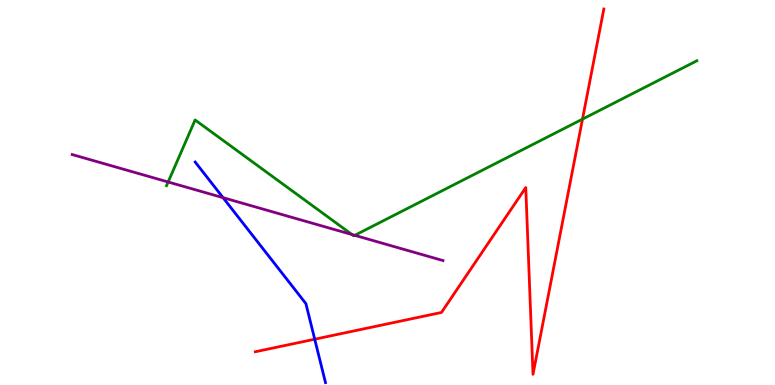[{'lines': ['blue', 'red'], 'intersections': [{'x': 4.06, 'y': 1.19}]}, {'lines': ['green', 'red'], 'intersections': [{'x': 7.52, 'y': 6.91}]}, {'lines': ['purple', 'red'], 'intersections': []}, {'lines': ['blue', 'green'], 'intersections': []}, {'lines': ['blue', 'purple'], 'intersections': [{'x': 2.88, 'y': 4.87}]}, {'lines': ['green', 'purple'], 'intersections': [{'x': 2.17, 'y': 5.27}, {'x': 4.54, 'y': 3.91}, {'x': 4.58, 'y': 3.89}]}]